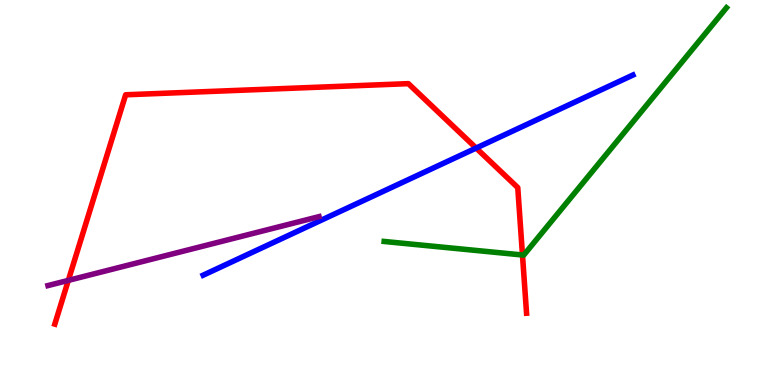[{'lines': ['blue', 'red'], 'intersections': [{'x': 6.14, 'y': 6.15}]}, {'lines': ['green', 'red'], 'intersections': [{'x': 6.74, 'y': 3.38}]}, {'lines': ['purple', 'red'], 'intersections': [{'x': 0.882, 'y': 2.72}]}, {'lines': ['blue', 'green'], 'intersections': []}, {'lines': ['blue', 'purple'], 'intersections': []}, {'lines': ['green', 'purple'], 'intersections': []}]